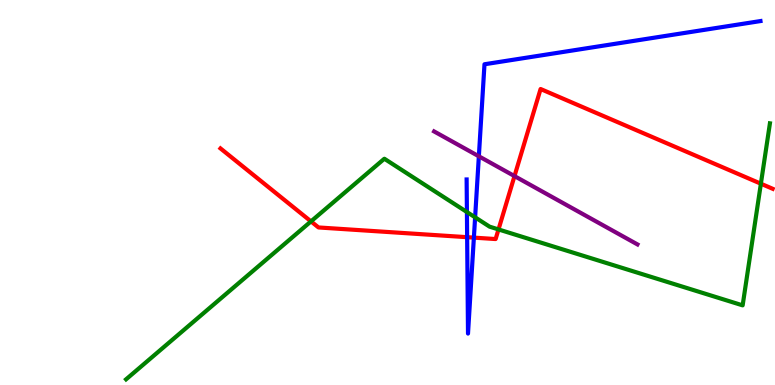[{'lines': ['blue', 'red'], 'intersections': [{'x': 6.03, 'y': 3.84}, {'x': 6.11, 'y': 3.83}]}, {'lines': ['green', 'red'], 'intersections': [{'x': 4.01, 'y': 4.25}, {'x': 6.43, 'y': 4.04}, {'x': 9.82, 'y': 5.23}]}, {'lines': ['purple', 'red'], 'intersections': [{'x': 6.64, 'y': 5.43}]}, {'lines': ['blue', 'green'], 'intersections': [{'x': 6.02, 'y': 4.49}, {'x': 6.13, 'y': 4.36}]}, {'lines': ['blue', 'purple'], 'intersections': [{'x': 6.18, 'y': 5.94}]}, {'lines': ['green', 'purple'], 'intersections': []}]